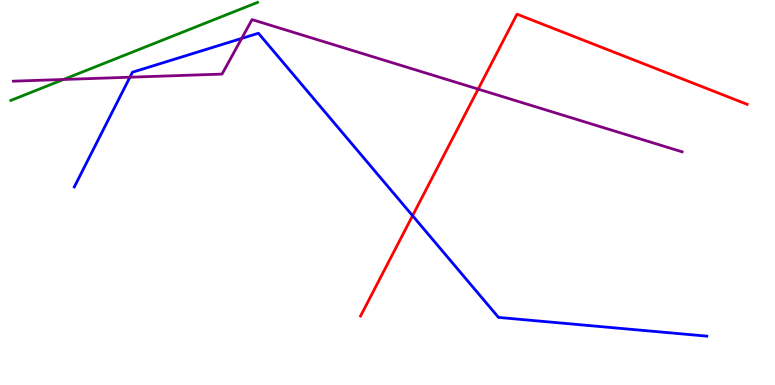[{'lines': ['blue', 'red'], 'intersections': [{'x': 5.32, 'y': 4.4}]}, {'lines': ['green', 'red'], 'intersections': []}, {'lines': ['purple', 'red'], 'intersections': [{'x': 6.17, 'y': 7.69}]}, {'lines': ['blue', 'green'], 'intersections': []}, {'lines': ['blue', 'purple'], 'intersections': [{'x': 1.68, 'y': 7.99}, {'x': 3.12, 'y': 9.0}]}, {'lines': ['green', 'purple'], 'intersections': [{'x': 0.82, 'y': 7.94}]}]